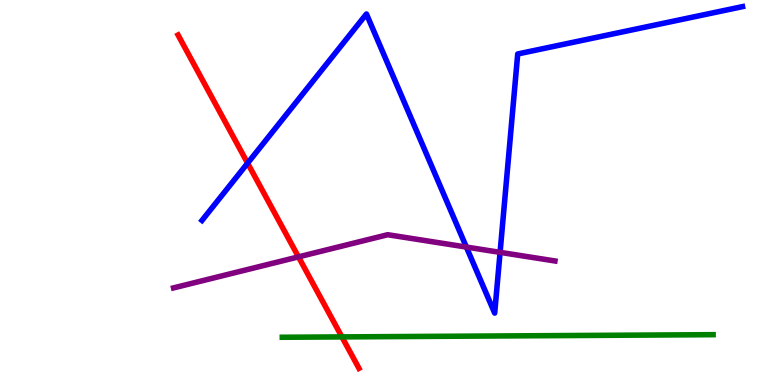[{'lines': ['blue', 'red'], 'intersections': [{'x': 3.19, 'y': 5.76}]}, {'lines': ['green', 'red'], 'intersections': [{'x': 4.41, 'y': 1.25}]}, {'lines': ['purple', 'red'], 'intersections': [{'x': 3.85, 'y': 3.33}]}, {'lines': ['blue', 'green'], 'intersections': []}, {'lines': ['blue', 'purple'], 'intersections': [{'x': 6.02, 'y': 3.58}, {'x': 6.45, 'y': 3.45}]}, {'lines': ['green', 'purple'], 'intersections': []}]